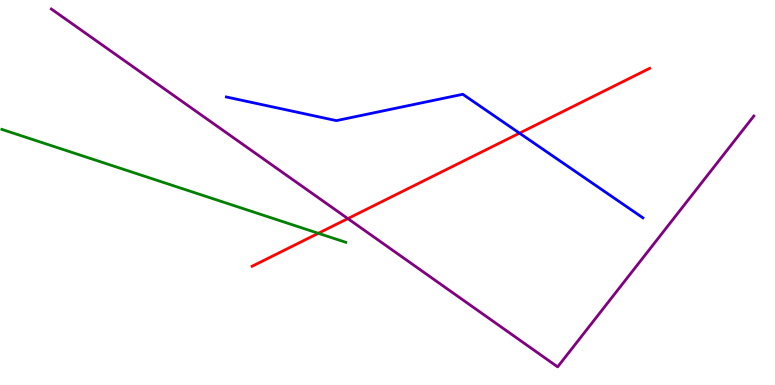[{'lines': ['blue', 'red'], 'intersections': [{'x': 6.7, 'y': 6.54}]}, {'lines': ['green', 'red'], 'intersections': [{'x': 4.11, 'y': 3.94}]}, {'lines': ['purple', 'red'], 'intersections': [{'x': 4.49, 'y': 4.32}]}, {'lines': ['blue', 'green'], 'intersections': []}, {'lines': ['blue', 'purple'], 'intersections': []}, {'lines': ['green', 'purple'], 'intersections': []}]